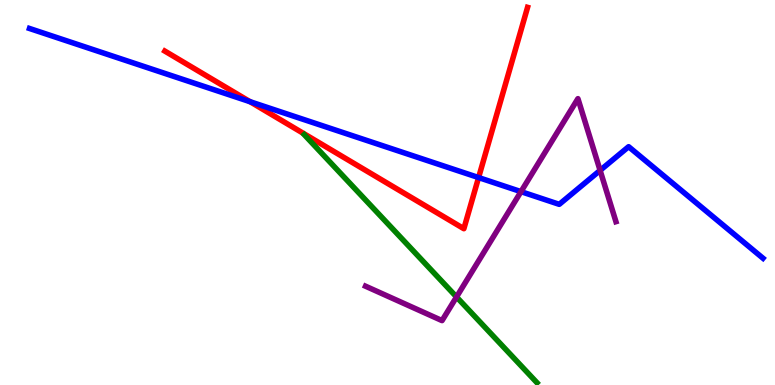[{'lines': ['blue', 'red'], 'intersections': [{'x': 3.23, 'y': 7.36}, {'x': 6.18, 'y': 5.39}]}, {'lines': ['green', 'red'], 'intersections': []}, {'lines': ['purple', 'red'], 'intersections': []}, {'lines': ['blue', 'green'], 'intersections': []}, {'lines': ['blue', 'purple'], 'intersections': [{'x': 6.72, 'y': 5.02}, {'x': 7.74, 'y': 5.57}]}, {'lines': ['green', 'purple'], 'intersections': [{'x': 5.89, 'y': 2.29}]}]